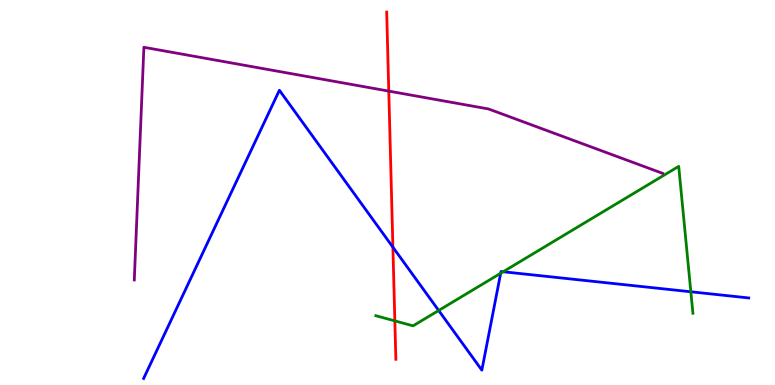[{'lines': ['blue', 'red'], 'intersections': [{'x': 5.07, 'y': 3.58}]}, {'lines': ['green', 'red'], 'intersections': [{'x': 5.09, 'y': 1.67}]}, {'lines': ['purple', 'red'], 'intersections': [{'x': 5.02, 'y': 7.63}]}, {'lines': ['blue', 'green'], 'intersections': [{'x': 5.66, 'y': 1.94}, {'x': 6.46, 'y': 2.9}, {'x': 6.49, 'y': 2.94}, {'x': 8.91, 'y': 2.42}]}, {'lines': ['blue', 'purple'], 'intersections': []}, {'lines': ['green', 'purple'], 'intersections': []}]